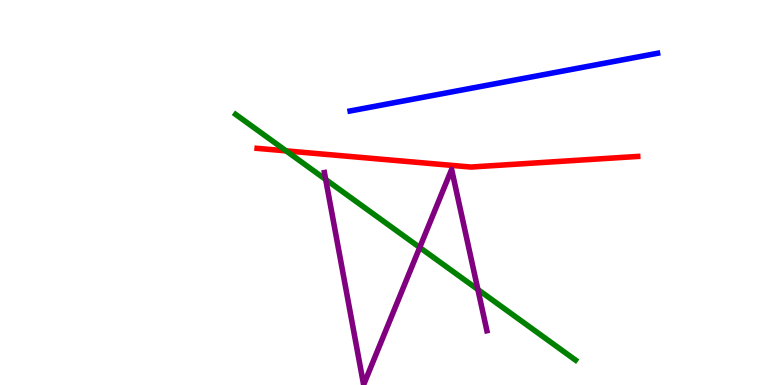[{'lines': ['blue', 'red'], 'intersections': []}, {'lines': ['green', 'red'], 'intersections': [{'x': 3.69, 'y': 6.08}]}, {'lines': ['purple', 'red'], 'intersections': []}, {'lines': ['blue', 'green'], 'intersections': []}, {'lines': ['blue', 'purple'], 'intersections': []}, {'lines': ['green', 'purple'], 'intersections': [{'x': 4.2, 'y': 5.34}, {'x': 5.42, 'y': 3.57}, {'x': 6.17, 'y': 2.48}]}]